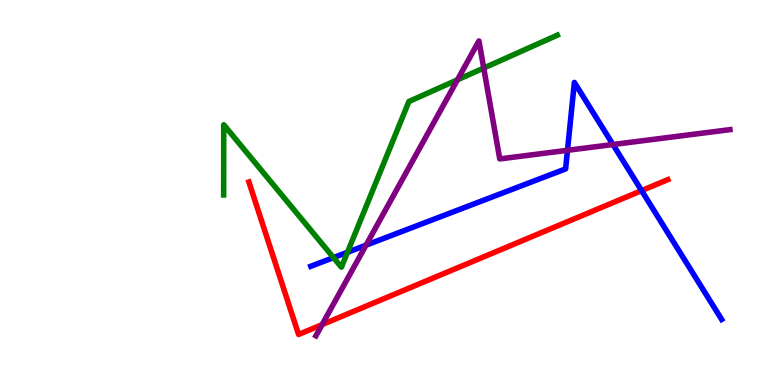[{'lines': ['blue', 'red'], 'intersections': [{'x': 8.28, 'y': 5.05}]}, {'lines': ['green', 'red'], 'intersections': []}, {'lines': ['purple', 'red'], 'intersections': [{'x': 4.16, 'y': 1.57}]}, {'lines': ['blue', 'green'], 'intersections': [{'x': 4.3, 'y': 3.31}, {'x': 4.48, 'y': 3.45}]}, {'lines': ['blue', 'purple'], 'intersections': [{'x': 4.72, 'y': 3.63}, {'x': 7.32, 'y': 6.1}, {'x': 7.91, 'y': 6.25}]}, {'lines': ['green', 'purple'], 'intersections': [{'x': 5.9, 'y': 7.93}, {'x': 6.24, 'y': 8.23}]}]